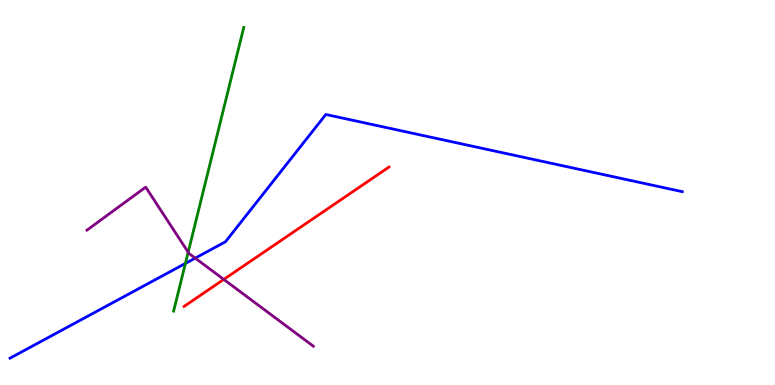[{'lines': ['blue', 'red'], 'intersections': []}, {'lines': ['green', 'red'], 'intersections': []}, {'lines': ['purple', 'red'], 'intersections': [{'x': 2.89, 'y': 2.74}]}, {'lines': ['blue', 'green'], 'intersections': [{'x': 2.39, 'y': 3.16}]}, {'lines': ['blue', 'purple'], 'intersections': [{'x': 2.52, 'y': 3.3}]}, {'lines': ['green', 'purple'], 'intersections': [{'x': 2.43, 'y': 3.45}]}]